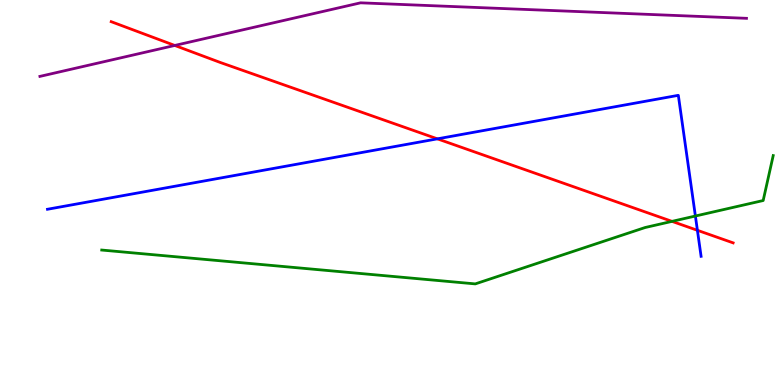[{'lines': ['blue', 'red'], 'intersections': [{'x': 5.64, 'y': 6.39}, {'x': 9.0, 'y': 4.02}]}, {'lines': ['green', 'red'], 'intersections': [{'x': 8.67, 'y': 4.25}]}, {'lines': ['purple', 'red'], 'intersections': [{'x': 2.26, 'y': 8.82}]}, {'lines': ['blue', 'green'], 'intersections': [{'x': 8.97, 'y': 4.39}]}, {'lines': ['blue', 'purple'], 'intersections': []}, {'lines': ['green', 'purple'], 'intersections': []}]